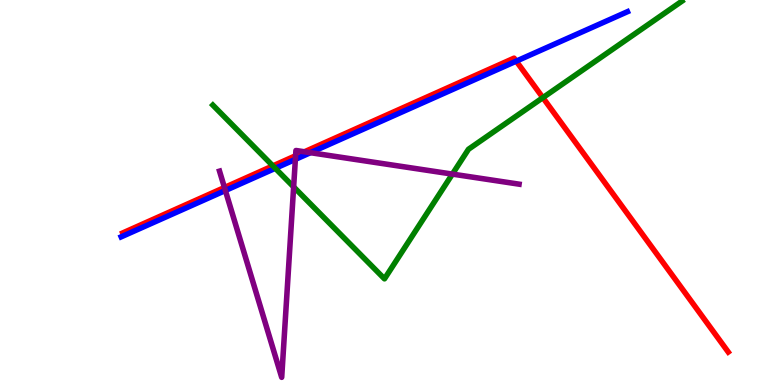[{'lines': ['blue', 'red'], 'intersections': [{'x': 6.66, 'y': 8.41}]}, {'lines': ['green', 'red'], 'intersections': [{'x': 3.52, 'y': 5.69}, {'x': 7.0, 'y': 7.46}]}, {'lines': ['purple', 'red'], 'intersections': [{'x': 2.9, 'y': 5.13}, {'x': 3.81, 'y': 5.95}, {'x': 3.93, 'y': 6.06}]}, {'lines': ['blue', 'green'], 'intersections': [{'x': 3.55, 'y': 5.63}]}, {'lines': ['blue', 'purple'], 'intersections': [{'x': 2.91, 'y': 5.05}, {'x': 3.81, 'y': 5.86}, {'x': 4.01, 'y': 6.03}]}, {'lines': ['green', 'purple'], 'intersections': [{'x': 3.79, 'y': 5.15}, {'x': 5.84, 'y': 5.48}]}]